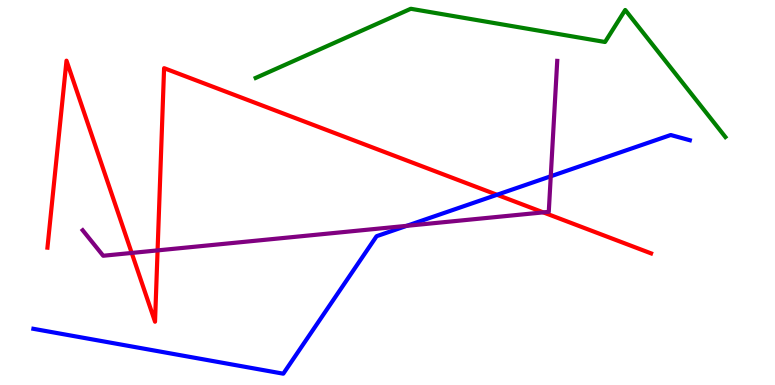[{'lines': ['blue', 'red'], 'intersections': [{'x': 6.41, 'y': 4.94}]}, {'lines': ['green', 'red'], 'intersections': []}, {'lines': ['purple', 'red'], 'intersections': [{'x': 1.7, 'y': 3.43}, {'x': 2.03, 'y': 3.5}, {'x': 7.01, 'y': 4.48}]}, {'lines': ['blue', 'green'], 'intersections': []}, {'lines': ['blue', 'purple'], 'intersections': [{'x': 5.25, 'y': 4.13}, {'x': 7.11, 'y': 5.42}]}, {'lines': ['green', 'purple'], 'intersections': []}]